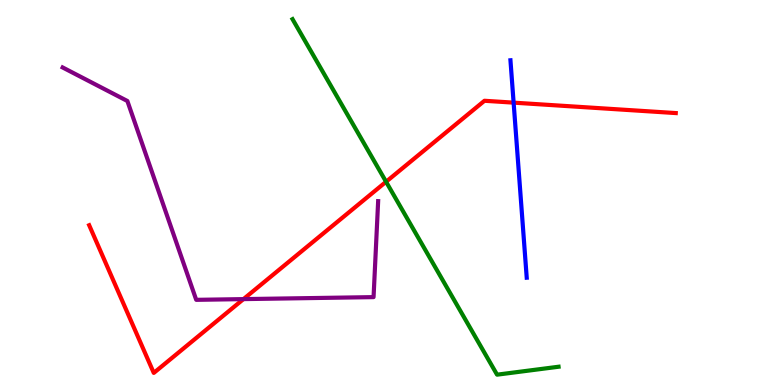[{'lines': ['blue', 'red'], 'intersections': [{'x': 6.63, 'y': 7.33}]}, {'lines': ['green', 'red'], 'intersections': [{'x': 4.98, 'y': 5.28}]}, {'lines': ['purple', 'red'], 'intersections': [{'x': 3.14, 'y': 2.23}]}, {'lines': ['blue', 'green'], 'intersections': []}, {'lines': ['blue', 'purple'], 'intersections': []}, {'lines': ['green', 'purple'], 'intersections': []}]